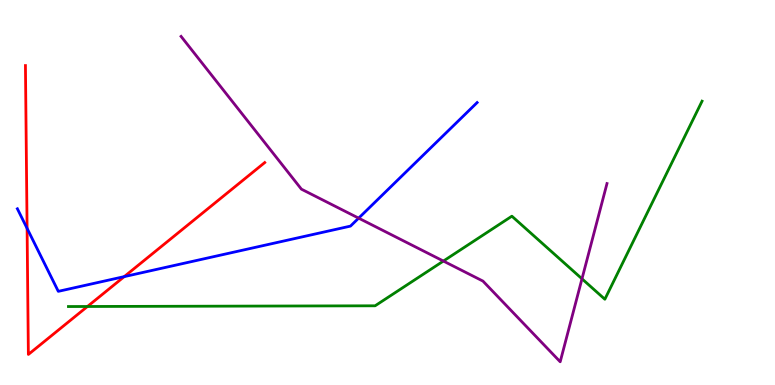[{'lines': ['blue', 'red'], 'intersections': [{'x': 0.35, 'y': 4.07}, {'x': 1.6, 'y': 2.81}]}, {'lines': ['green', 'red'], 'intersections': [{'x': 1.13, 'y': 2.04}]}, {'lines': ['purple', 'red'], 'intersections': []}, {'lines': ['blue', 'green'], 'intersections': []}, {'lines': ['blue', 'purple'], 'intersections': [{'x': 4.63, 'y': 4.33}]}, {'lines': ['green', 'purple'], 'intersections': [{'x': 5.72, 'y': 3.22}, {'x': 7.51, 'y': 2.76}]}]